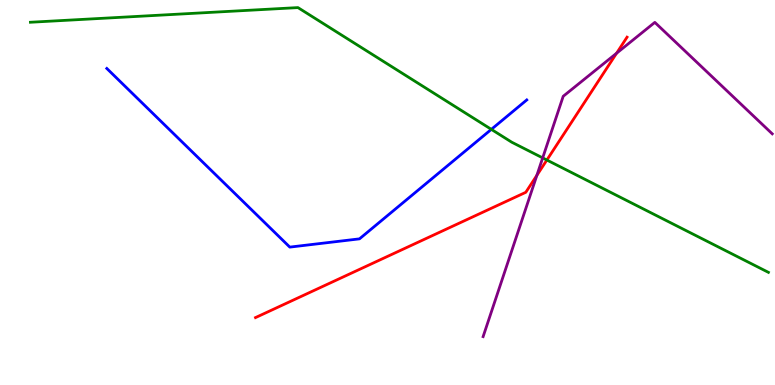[{'lines': ['blue', 'red'], 'intersections': []}, {'lines': ['green', 'red'], 'intersections': [{'x': 7.06, 'y': 5.84}]}, {'lines': ['purple', 'red'], 'intersections': [{'x': 6.93, 'y': 5.45}, {'x': 7.96, 'y': 8.62}]}, {'lines': ['blue', 'green'], 'intersections': [{'x': 6.34, 'y': 6.64}]}, {'lines': ['blue', 'purple'], 'intersections': []}, {'lines': ['green', 'purple'], 'intersections': [{'x': 7.0, 'y': 5.9}]}]